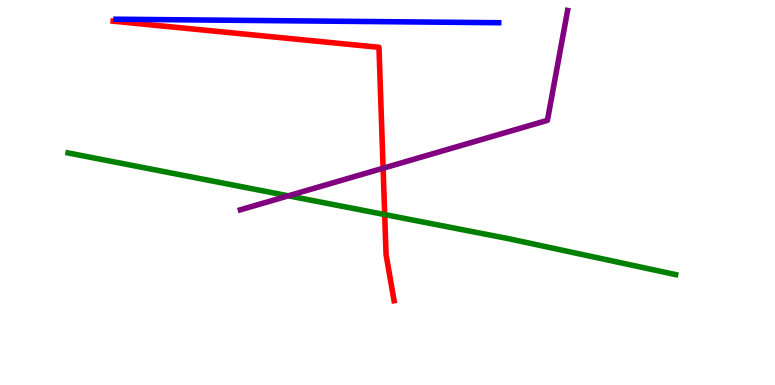[{'lines': ['blue', 'red'], 'intersections': []}, {'lines': ['green', 'red'], 'intersections': [{'x': 4.96, 'y': 4.43}]}, {'lines': ['purple', 'red'], 'intersections': [{'x': 4.94, 'y': 5.63}]}, {'lines': ['blue', 'green'], 'intersections': []}, {'lines': ['blue', 'purple'], 'intersections': []}, {'lines': ['green', 'purple'], 'intersections': [{'x': 3.72, 'y': 4.91}]}]